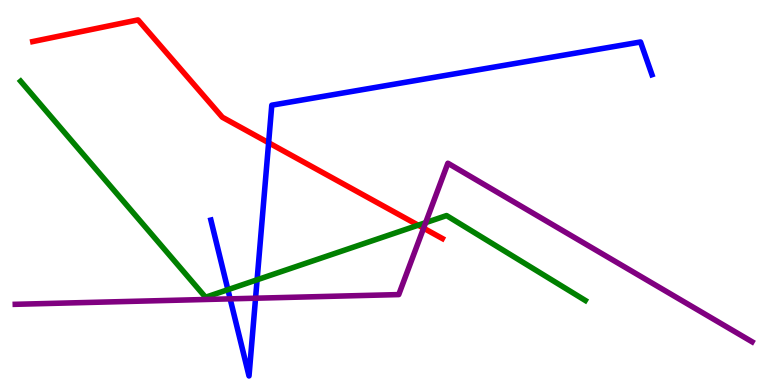[{'lines': ['blue', 'red'], 'intersections': [{'x': 3.47, 'y': 6.29}]}, {'lines': ['green', 'red'], 'intersections': [{'x': 5.4, 'y': 4.15}]}, {'lines': ['purple', 'red'], 'intersections': [{'x': 5.47, 'y': 4.07}]}, {'lines': ['blue', 'green'], 'intersections': [{'x': 2.94, 'y': 2.48}, {'x': 3.32, 'y': 2.73}]}, {'lines': ['blue', 'purple'], 'intersections': [{'x': 2.97, 'y': 2.24}, {'x': 3.3, 'y': 2.25}]}, {'lines': ['green', 'purple'], 'intersections': [{'x': 5.49, 'y': 4.22}]}]